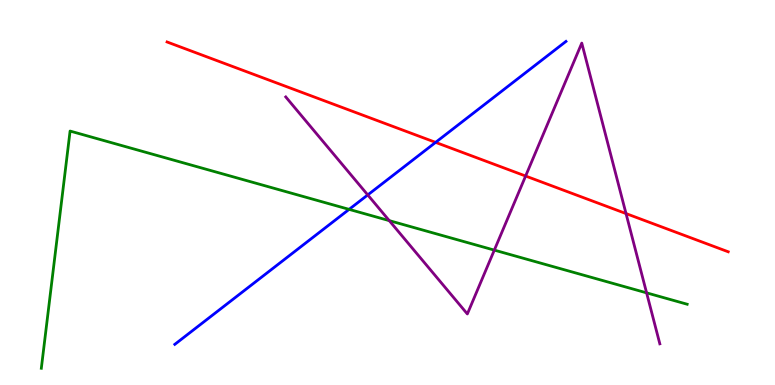[{'lines': ['blue', 'red'], 'intersections': [{'x': 5.62, 'y': 6.3}]}, {'lines': ['green', 'red'], 'intersections': []}, {'lines': ['purple', 'red'], 'intersections': [{'x': 6.78, 'y': 5.43}, {'x': 8.08, 'y': 4.45}]}, {'lines': ['blue', 'green'], 'intersections': [{'x': 4.5, 'y': 4.56}]}, {'lines': ['blue', 'purple'], 'intersections': [{'x': 4.75, 'y': 4.94}]}, {'lines': ['green', 'purple'], 'intersections': [{'x': 5.02, 'y': 4.27}, {'x': 6.38, 'y': 3.5}, {'x': 8.34, 'y': 2.39}]}]